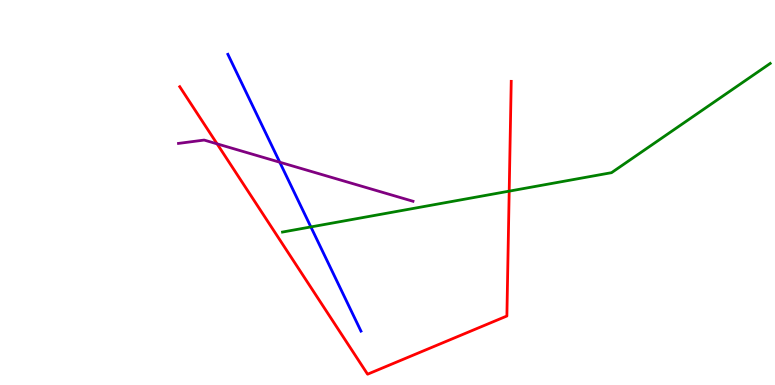[{'lines': ['blue', 'red'], 'intersections': []}, {'lines': ['green', 'red'], 'intersections': [{'x': 6.57, 'y': 5.04}]}, {'lines': ['purple', 'red'], 'intersections': [{'x': 2.8, 'y': 6.26}]}, {'lines': ['blue', 'green'], 'intersections': [{'x': 4.01, 'y': 4.11}]}, {'lines': ['blue', 'purple'], 'intersections': [{'x': 3.61, 'y': 5.79}]}, {'lines': ['green', 'purple'], 'intersections': []}]